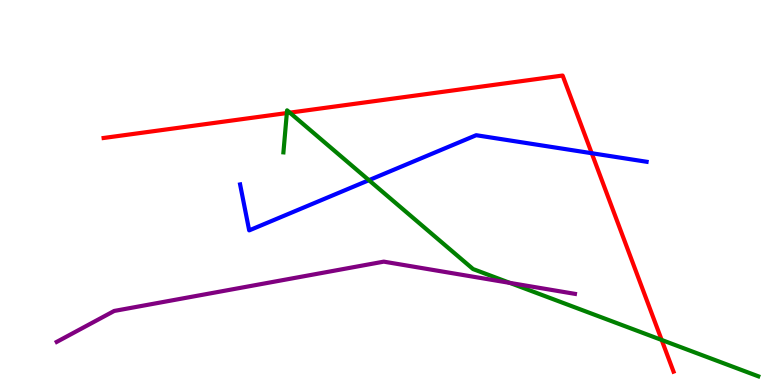[{'lines': ['blue', 'red'], 'intersections': [{'x': 7.64, 'y': 6.02}]}, {'lines': ['green', 'red'], 'intersections': [{'x': 3.7, 'y': 7.06}, {'x': 3.74, 'y': 7.07}, {'x': 8.54, 'y': 1.17}]}, {'lines': ['purple', 'red'], 'intersections': []}, {'lines': ['blue', 'green'], 'intersections': [{'x': 4.76, 'y': 5.32}]}, {'lines': ['blue', 'purple'], 'intersections': []}, {'lines': ['green', 'purple'], 'intersections': [{'x': 6.58, 'y': 2.65}]}]